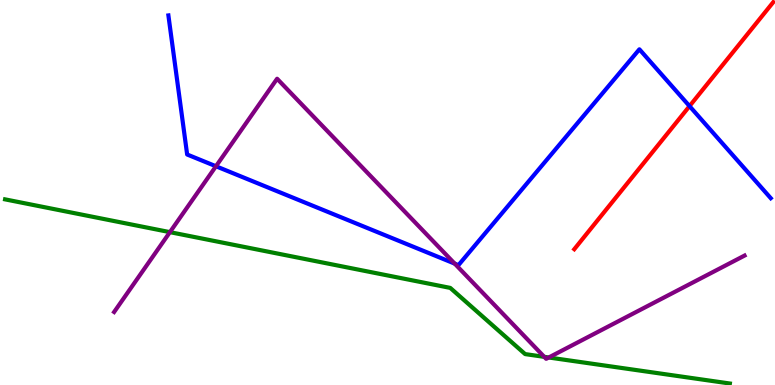[{'lines': ['blue', 'red'], 'intersections': [{'x': 8.9, 'y': 7.24}]}, {'lines': ['green', 'red'], 'intersections': []}, {'lines': ['purple', 'red'], 'intersections': []}, {'lines': ['blue', 'green'], 'intersections': []}, {'lines': ['blue', 'purple'], 'intersections': [{'x': 2.79, 'y': 5.68}, {'x': 5.87, 'y': 3.15}]}, {'lines': ['green', 'purple'], 'intersections': [{'x': 2.19, 'y': 3.97}, {'x': 7.02, 'y': 0.731}, {'x': 7.08, 'y': 0.715}]}]